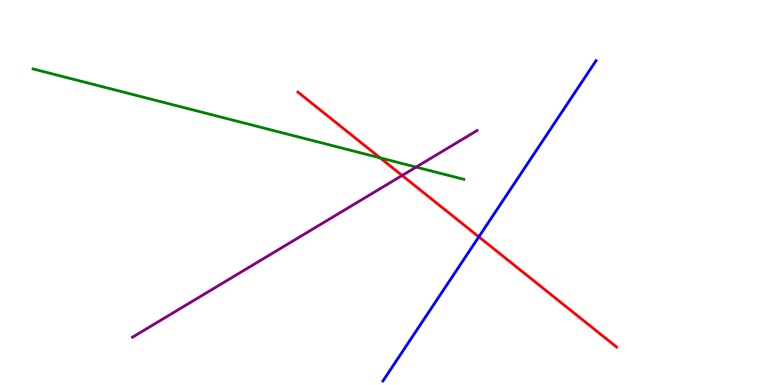[{'lines': ['blue', 'red'], 'intersections': [{'x': 6.18, 'y': 3.85}]}, {'lines': ['green', 'red'], 'intersections': [{'x': 4.9, 'y': 5.9}]}, {'lines': ['purple', 'red'], 'intersections': [{'x': 5.19, 'y': 5.44}]}, {'lines': ['blue', 'green'], 'intersections': []}, {'lines': ['blue', 'purple'], 'intersections': []}, {'lines': ['green', 'purple'], 'intersections': [{'x': 5.37, 'y': 5.66}]}]